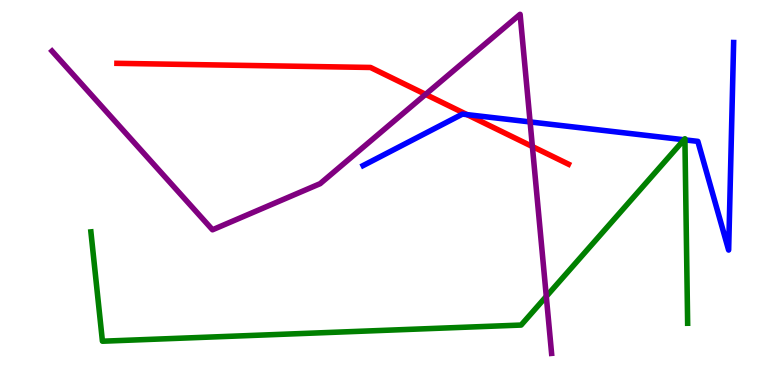[{'lines': ['blue', 'red'], 'intersections': [{'x': 6.03, 'y': 7.02}]}, {'lines': ['green', 'red'], 'intersections': []}, {'lines': ['purple', 'red'], 'intersections': [{'x': 5.49, 'y': 7.55}, {'x': 6.87, 'y': 6.19}]}, {'lines': ['blue', 'green'], 'intersections': [{'x': 8.83, 'y': 6.37}, {'x': 8.84, 'y': 6.37}]}, {'lines': ['blue', 'purple'], 'intersections': [{'x': 6.84, 'y': 6.83}]}, {'lines': ['green', 'purple'], 'intersections': [{'x': 7.05, 'y': 2.3}]}]